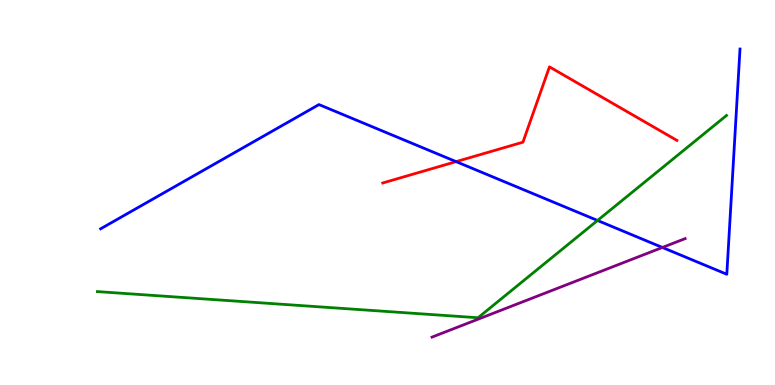[{'lines': ['blue', 'red'], 'intersections': [{'x': 5.89, 'y': 5.8}]}, {'lines': ['green', 'red'], 'intersections': []}, {'lines': ['purple', 'red'], 'intersections': []}, {'lines': ['blue', 'green'], 'intersections': [{'x': 7.71, 'y': 4.27}]}, {'lines': ['blue', 'purple'], 'intersections': [{'x': 8.55, 'y': 3.57}]}, {'lines': ['green', 'purple'], 'intersections': []}]